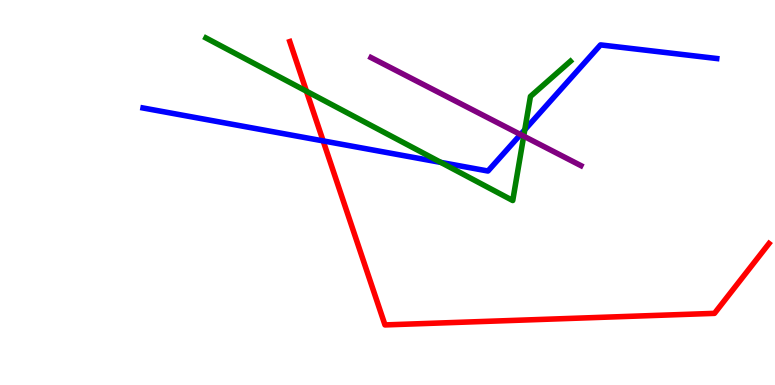[{'lines': ['blue', 'red'], 'intersections': [{'x': 4.17, 'y': 6.34}]}, {'lines': ['green', 'red'], 'intersections': [{'x': 3.95, 'y': 7.63}]}, {'lines': ['purple', 'red'], 'intersections': []}, {'lines': ['blue', 'green'], 'intersections': [{'x': 5.69, 'y': 5.78}, {'x': 6.77, 'y': 6.63}]}, {'lines': ['blue', 'purple'], 'intersections': [{'x': 6.72, 'y': 6.51}]}, {'lines': ['green', 'purple'], 'intersections': [{'x': 6.76, 'y': 6.46}]}]